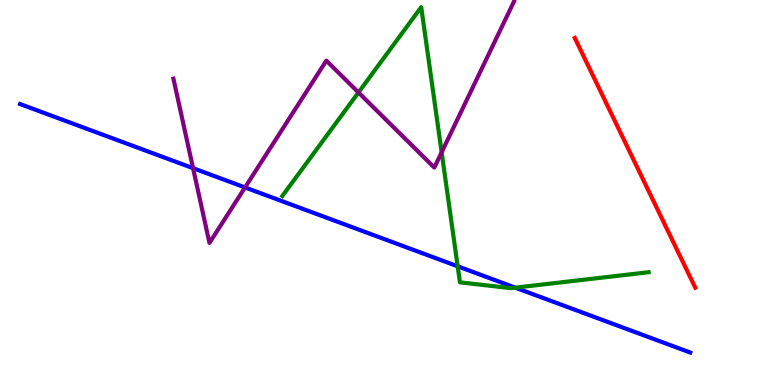[{'lines': ['blue', 'red'], 'intersections': []}, {'lines': ['green', 'red'], 'intersections': []}, {'lines': ['purple', 'red'], 'intersections': []}, {'lines': ['blue', 'green'], 'intersections': [{'x': 5.91, 'y': 3.08}, {'x': 6.65, 'y': 2.53}]}, {'lines': ['blue', 'purple'], 'intersections': [{'x': 2.49, 'y': 5.63}, {'x': 3.16, 'y': 5.13}]}, {'lines': ['green', 'purple'], 'intersections': [{'x': 4.63, 'y': 7.6}, {'x': 5.7, 'y': 6.04}]}]